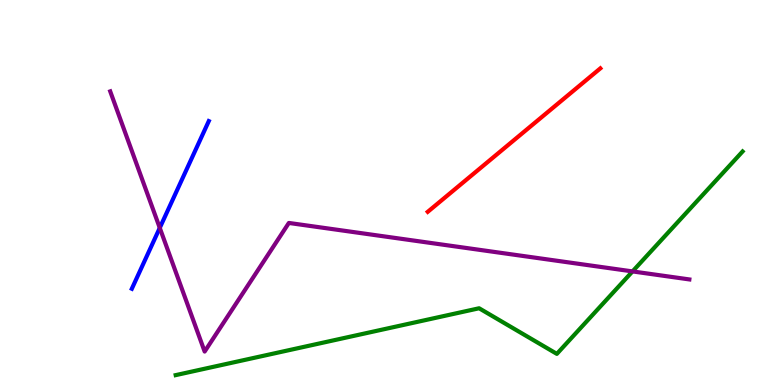[{'lines': ['blue', 'red'], 'intersections': []}, {'lines': ['green', 'red'], 'intersections': []}, {'lines': ['purple', 'red'], 'intersections': []}, {'lines': ['blue', 'green'], 'intersections': []}, {'lines': ['blue', 'purple'], 'intersections': [{'x': 2.06, 'y': 4.08}]}, {'lines': ['green', 'purple'], 'intersections': [{'x': 8.16, 'y': 2.95}]}]